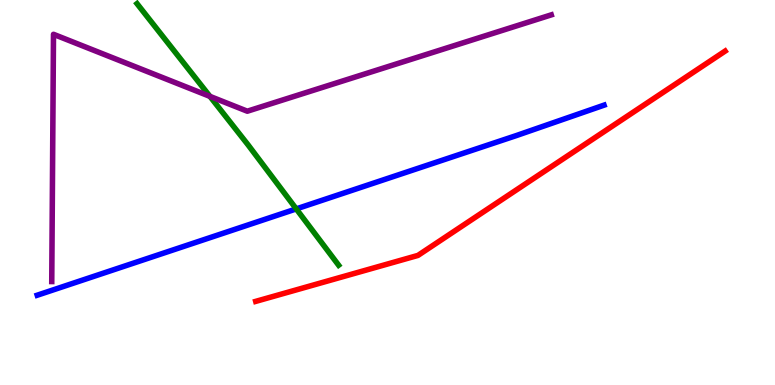[{'lines': ['blue', 'red'], 'intersections': []}, {'lines': ['green', 'red'], 'intersections': []}, {'lines': ['purple', 'red'], 'intersections': []}, {'lines': ['blue', 'green'], 'intersections': [{'x': 3.82, 'y': 4.57}]}, {'lines': ['blue', 'purple'], 'intersections': []}, {'lines': ['green', 'purple'], 'intersections': [{'x': 2.71, 'y': 7.5}]}]